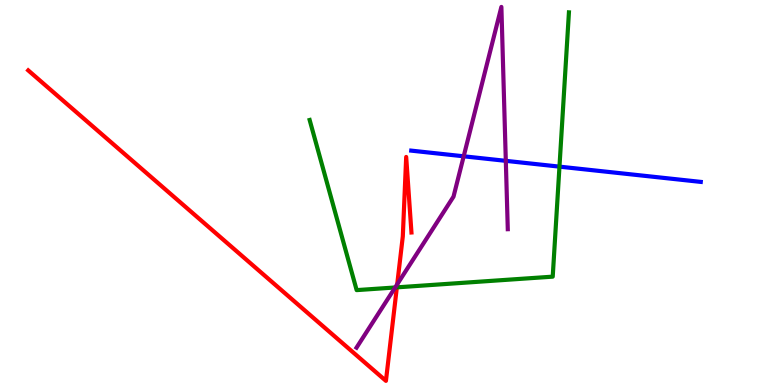[{'lines': ['blue', 'red'], 'intersections': []}, {'lines': ['green', 'red'], 'intersections': [{'x': 5.12, 'y': 2.54}]}, {'lines': ['purple', 'red'], 'intersections': [{'x': 5.13, 'y': 2.62}]}, {'lines': ['blue', 'green'], 'intersections': [{'x': 7.22, 'y': 5.67}]}, {'lines': ['blue', 'purple'], 'intersections': [{'x': 5.98, 'y': 5.94}, {'x': 6.53, 'y': 5.82}]}, {'lines': ['green', 'purple'], 'intersections': [{'x': 5.1, 'y': 2.53}]}]